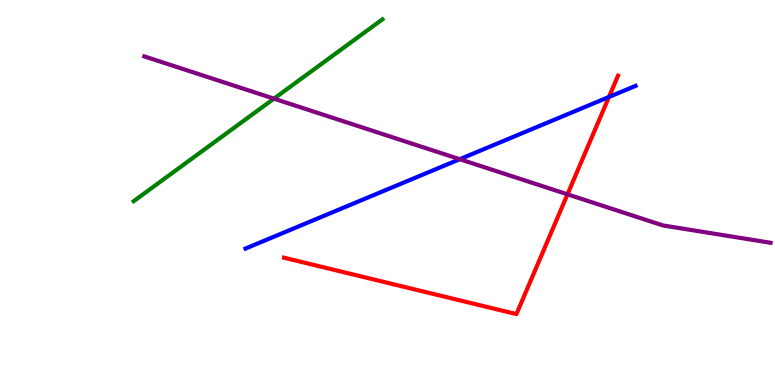[{'lines': ['blue', 'red'], 'intersections': [{'x': 7.86, 'y': 7.48}]}, {'lines': ['green', 'red'], 'intersections': []}, {'lines': ['purple', 'red'], 'intersections': [{'x': 7.32, 'y': 4.95}]}, {'lines': ['blue', 'green'], 'intersections': []}, {'lines': ['blue', 'purple'], 'intersections': [{'x': 5.93, 'y': 5.86}]}, {'lines': ['green', 'purple'], 'intersections': [{'x': 3.53, 'y': 7.44}]}]